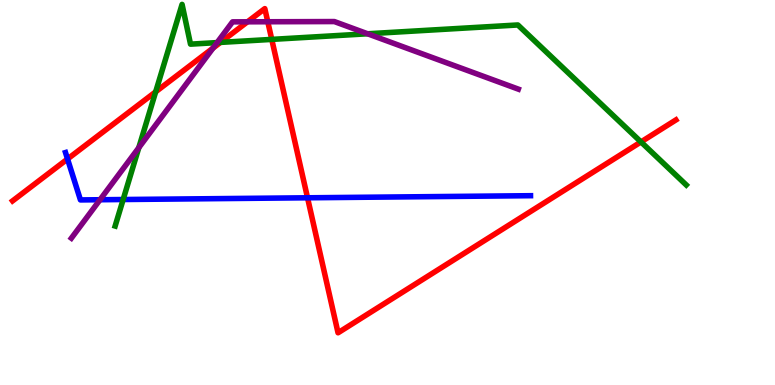[{'lines': ['blue', 'red'], 'intersections': [{'x': 0.871, 'y': 5.87}, {'x': 3.97, 'y': 4.86}]}, {'lines': ['green', 'red'], 'intersections': [{'x': 2.01, 'y': 7.62}, {'x': 2.85, 'y': 8.9}, {'x': 3.51, 'y': 8.98}, {'x': 8.27, 'y': 6.31}]}, {'lines': ['purple', 'red'], 'intersections': [{'x': 2.75, 'y': 8.75}, {'x': 3.19, 'y': 9.43}, {'x': 3.46, 'y': 9.43}]}, {'lines': ['blue', 'green'], 'intersections': [{'x': 1.59, 'y': 4.82}]}, {'lines': ['blue', 'purple'], 'intersections': [{'x': 1.29, 'y': 4.81}]}, {'lines': ['green', 'purple'], 'intersections': [{'x': 1.79, 'y': 6.16}, {'x': 2.8, 'y': 8.89}, {'x': 4.74, 'y': 9.12}]}]